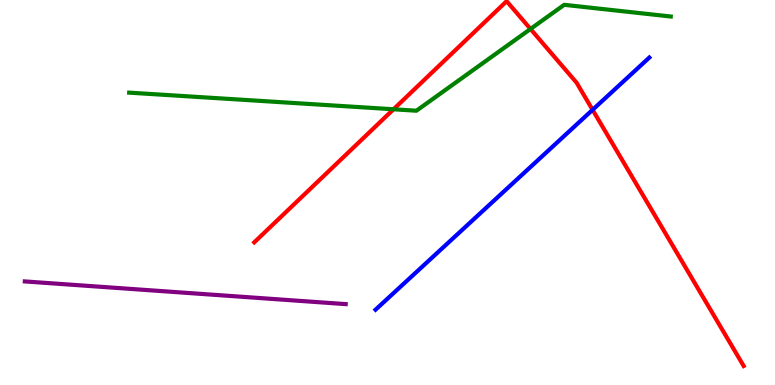[{'lines': ['blue', 'red'], 'intersections': [{'x': 7.65, 'y': 7.15}]}, {'lines': ['green', 'red'], 'intersections': [{'x': 5.08, 'y': 7.16}, {'x': 6.85, 'y': 9.25}]}, {'lines': ['purple', 'red'], 'intersections': []}, {'lines': ['blue', 'green'], 'intersections': []}, {'lines': ['blue', 'purple'], 'intersections': []}, {'lines': ['green', 'purple'], 'intersections': []}]